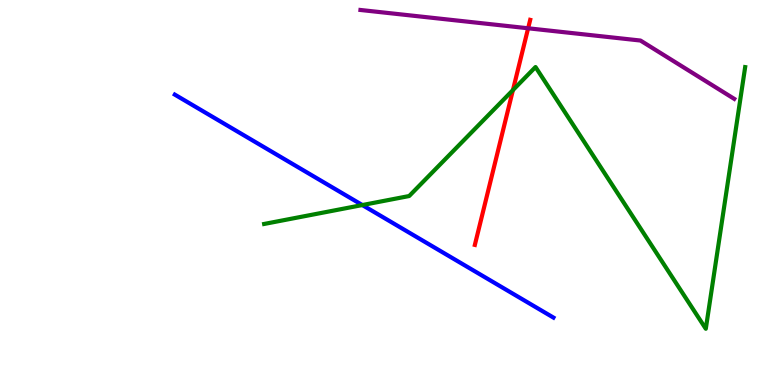[{'lines': ['blue', 'red'], 'intersections': []}, {'lines': ['green', 'red'], 'intersections': [{'x': 6.62, 'y': 7.66}]}, {'lines': ['purple', 'red'], 'intersections': [{'x': 6.81, 'y': 9.27}]}, {'lines': ['blue', 'green'], 'intersections': [{'x': 4.68, 'y': 4.67}]}, {'lines': ['blue', 'purple'], 'intersections': []}, {'lines': ['green', 'purple'], 'intersections': []}]